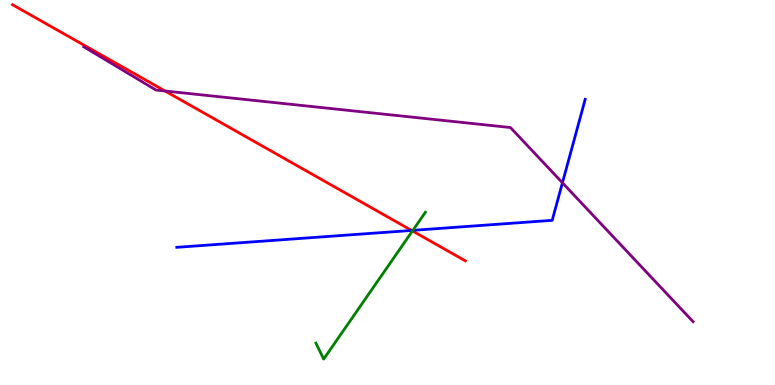[{'lines': ['blue', 'red'], 'intersections': [{'x': 5.31, 'y': 4.01}]}, {'lines': ['green', 'red'], 'intersections': [{'x': 5.32, 'y': 4.0}]}, {'lines': ['purple', 'red'], 'intersections': [{'x': 2.13, 'y': 7.64}]}, {'lines': ['blue', 'green'], 'intersections': [{'x': 5.33, 'y': 4.02}]}, {'lines': ['blue', 'purple'], 'intersections': [{'x': 7.26, 'y': 5.25}]}, {'lines': ['green', 'purple'], 'intersections': []}]